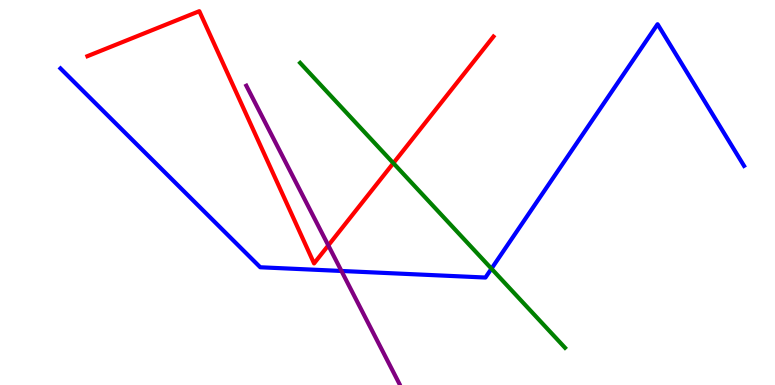[{'lines': ['blue', 'red'], 'intersections': []}, {'lines': ['green', 'red'], 'intersections': [{'x': 5.08, 'y': 5.76}]}, {'lines': ['purple', 'red'], 'intersections': [{'x': 4.24, 'y': 3.63}]}, {'lines': ['blue', 'green'], 'intersections': [{'x': 6.34, 'y': 3.02}]}, {'lines': ['blue', 'purple'], 'intersections': [{'x': 4.41, 'y': 2.96}]}, {'lines': ['green', 'purple'], 'intersections': []}]